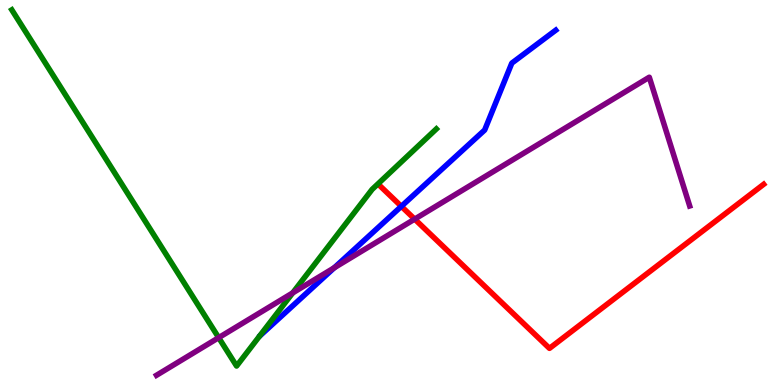[{'lines': ['blue', 'red'], 'intersections': [{'x': 5.18, 'y': 4.64}]}, {'lines': ['green', 'red'], 'intersections': []}, {'lines': ['purple', 'red'], 'intersections': [{'x': 5.35, 'y': 4.31}]}, {'lines': ['blue', 'green'], 'intersections': []}, {'lines': ['blue', 'purple'], 'intersections': [{'x': 4.31, 'y': 3.05}]}, {'lines': ['green', 'purple'], 'intersections': [{'x': 2.82, 'y': 1.23}, {'x': 3.78, 'y': 2.39}]}]